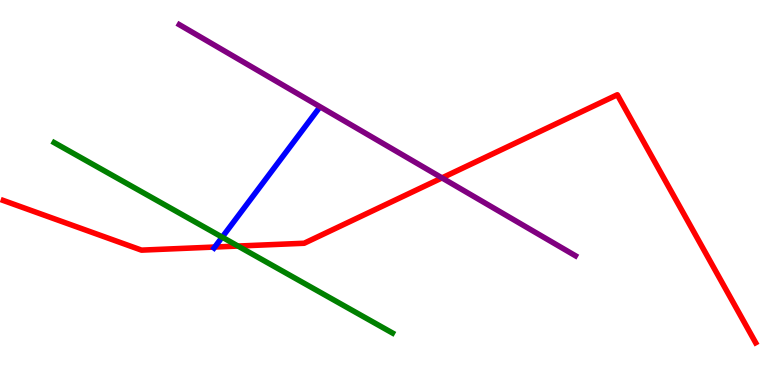[{'lines': ['blue', 'red'], 'intersections': [{'x': 2.77, 'y': 3.58}]}, {'lines': ['green', 'red'], 'intersections': [{'x': 3.07, 'y': 3.61}]}, {'lines': ['purple', 'red'], 'intersections': [{'x': 5.7, 'y': 5.38}]}, {'lines': ['blue', 'green'], 'intersections': [{'x': 2.87, 'y': 3.84}]}, {'lines': ['blue', 'purple'], 'intersections': []}, {'lines': ['green', 'purple'], 'intersections': []}]